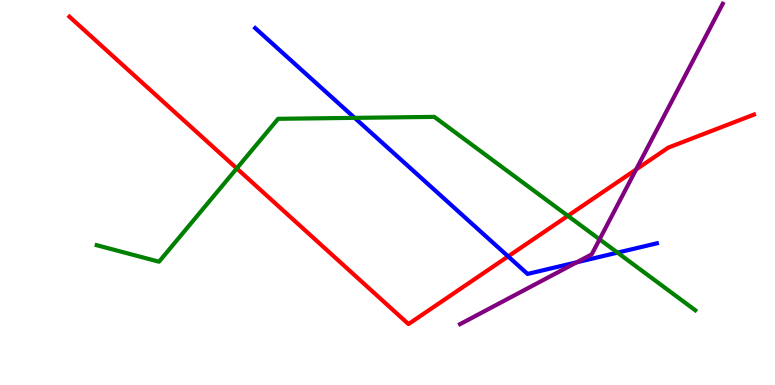[{'lines': ['blue', 'red'], 'intersections': [{'x': 6.56, 'y': 3.34}]}, {'lines': ['green', 'red'], 'intersections': [{'x': 3.06, 'y': 5.63}, {'x': 7.33, 'y': 4.39}]}, {'lines': ['purple', 'red'], 'intersections': [{'x': 8.21, 'y': 5.6}]}, {'lines': ['blue', 'green'], 'intersections': [{'x': 4.58, 'y': 6.94}, {'x': 7.97, 'y': 3.44}]}, {'lines': ['blue', 'purple'], 'intersections': [{'x': 7.44, 'y': 3.19}]}, {'lines': ['green', 'purple'], 'intersections': [{'x': 7.74, 'y': 3.78}]}]